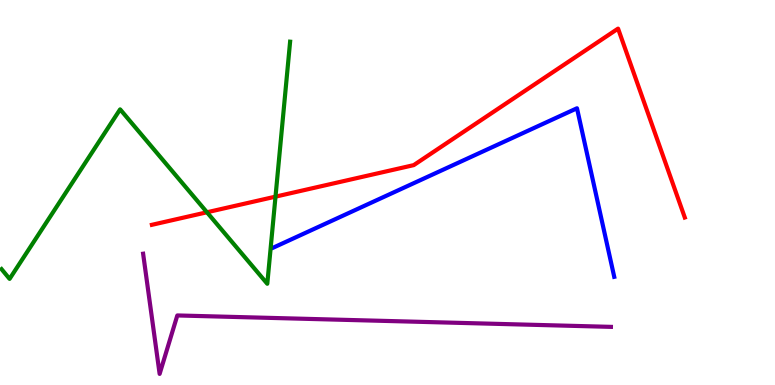[{'lines': ['blue', 'red'], 'intersections': []}, {'lines': ['green', 'red'], 'intersections': [{'x': 2.67, 'y': 4.49}, {'x': 3.55, 'y': 4.89}]}, {'lines': ['purple', 'red'], 'intersections': []}, {'lines': ['blue', 'green'], 'intersections': []}, {'lines': ['blue', 'purple'], 'intersections': []}, {'lines': ['green', 'purple'], 'intersections': []}]